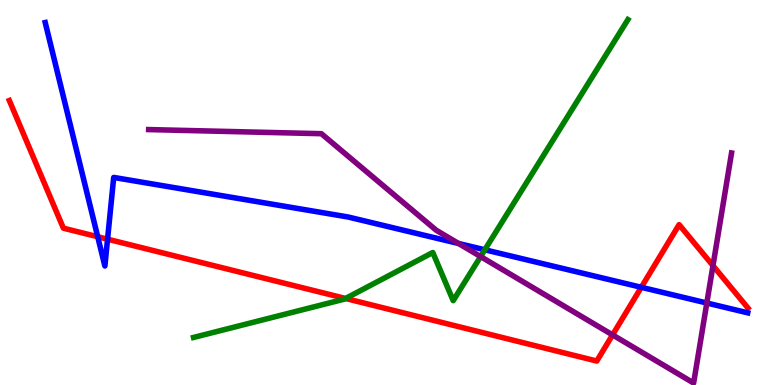[{'lines': ['blue', 'red'], 'intersections': [{'x': 1.26, 'y': 3.85}, {'x': 1.39, 'y': 3.79}, {'x': 8.27, 'y': 2.54}]}, {'lines': ['green', 'red'], 'intersections': [{'x': 4.46, 'y': 2.25}]}, {'lines': ['purple', 'red'], 'intersections': [{'x': 7.9, 'y': 1.3}, {'x': 9.2, 'y': 3.1}]}, {'lines': ['blue', 'green'], 'intersections': [{'x': 6.26, 'y': 3.51}]}, {'lines': ['blue', 'purple'], 'intersections': [{'x': 5.92, 'y': 3.68}, {'x': 9.12, 'y': 2.13}]}, {'lines': ['green', 'purple'], 'intersections': [{'x': 6.2, 'y': 3.34}]}]